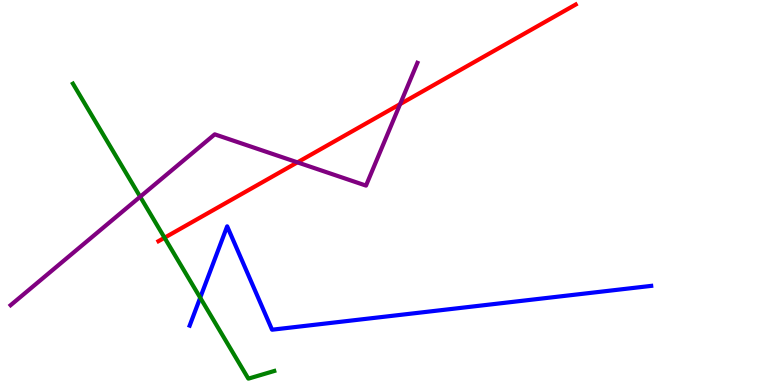[{'lines': ['blue', 'red'], 'intersections': []}, {'lines': ['green', 'red'], 'intersections': [{'x': 2.12, 'y': 3.83}]}, {'lines': ['purple', 'red'], 'intersections': [{'x': 3.84, 'y': 5.78}, {'x': 5.16, 'y': 7.3}]}, {'lines': ['blue', 'green'], 'intersections': [{'x': 2.58, 'y': 2.27}]}, {'lines': ['blue', 'purple'], 'intersections': []}, {'lines': ['green', 'purple'], 'intersections': [{'x': 1.81, 'y': 4.89}]}]